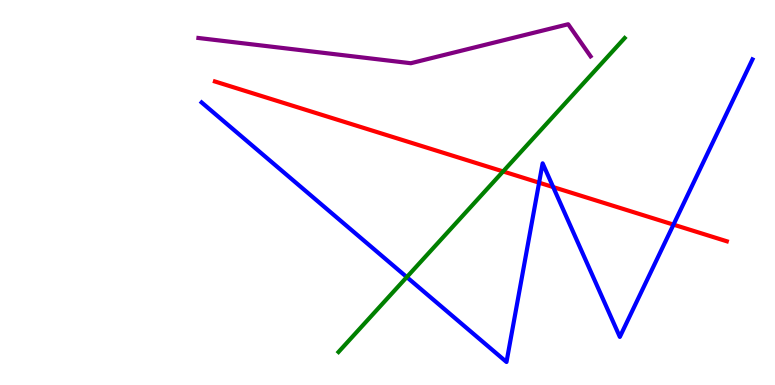[{'lines': ['blue', 'red'], 'intersections': [{'x': 6.96, 'y': 5.26}, {'x': 7.14, 'y': 5.14}, {'x': 8.69, 'y': 4.17}]}, {'lines': ['green', 'red'], 'intersections': [{'x': 6.49, 'y': 5.55}]}, {'lines': ['purple', 'red'], 'intersections': []}, {'lines': ['blue', 'green'], 'intersections': [{'x': 5.25, 'y': 2.8}]}, {'lines': ['blue', 'purple'], 'intersections': []}, {'lines': ['green', 'purple'], 'intersections': []}]